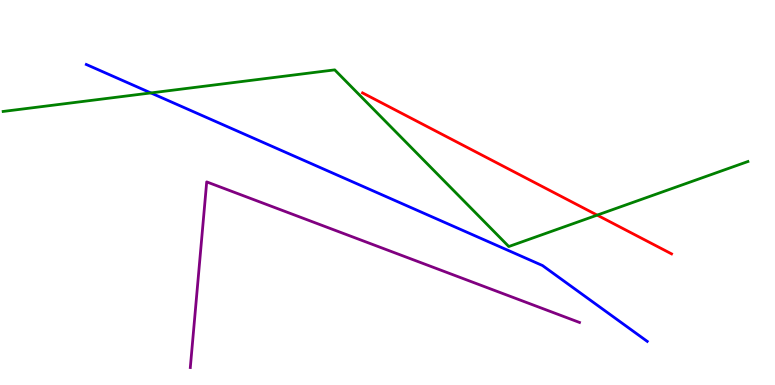[{'lines': ['blue', 'red'], 'intersections': []}, {'lines': ['green', 'red'], 'intersections': [{'x': 7.71, 'y': 4.41}]}, {'lines': ['purple', 'red'], 'intersections': []}, {'lines': ['blue', 'green'], 'intersections': [{'x': 1.95, 'y': 7.59}]}, {'lines': ['blue', 'purple'], 'intersections': []}, {'lines': ['green', 'purple'], 'intersections': []}]